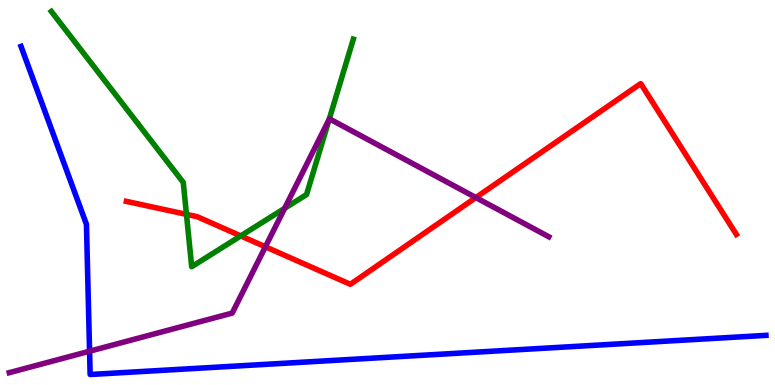[{'lines': ['blue', 'red'], 'intersections': []}, {'lines': ['green', 'red'], 'intersections': [{'x': 2.41, 'y': 4.43}, {'x': 3.11, 'y': 3.87}]}, {'lines': ['purple', 'red'], 'intersections': [{'x': 3.42, 'y': 3.59}, {'x': 6.14, 'y': 4.87}]}, {'lines': ['blue', 'green'], 'intersections': []}, {'lines': ['blue', 'purple'], 'intersections': [{'x': 1.16, 'y': 0.878}]}, {'lines': ['green', 'purple'], 'intersections': [{'x': 3.67, 'y': 4.59}, {'x': 4.25, 'y': 6.9}]}]